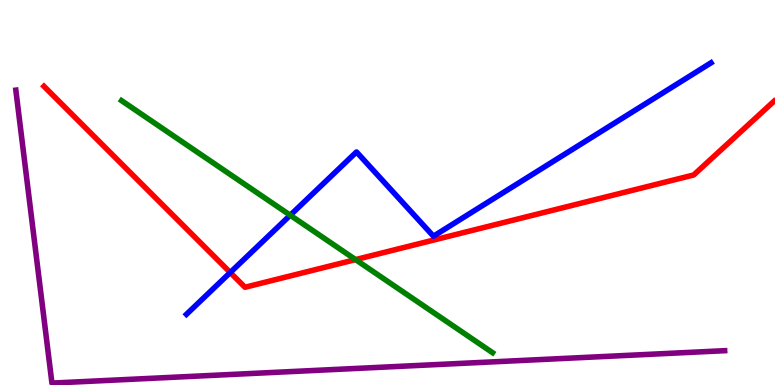[{'lines': ['blue', 'red'], 'intersections': [{'x': 2.97, 'y': 2.92}]}, {'lines': ['green', 'red'], 'intersections': [{'x': 4.59, 'y': 3.26}]}, {'lines': ['purple', 'red'], 'intersections': []}, {'lines': ['blue', 'green'], 'intersections': [{'x': 3.75, 'y': 4.41}]}, {'lines': ['blue', 'purple'], 'intersections': []}, {'lines': ['green', 'purple'], 'intersections': []}]